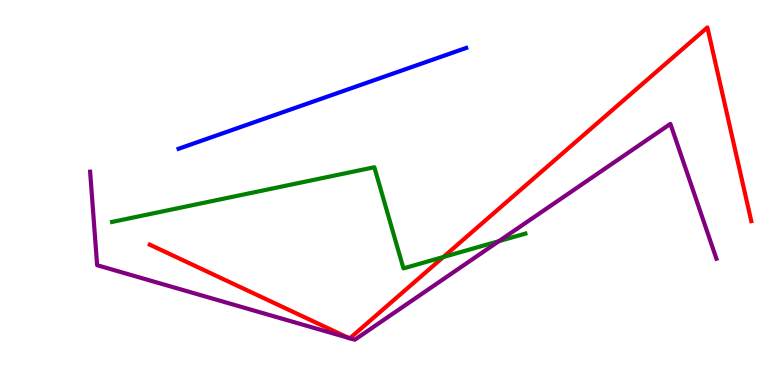[{'lines': ['blue', 'red'], 'intersections': []}, {'lines': ['green', 'red'], 'intersections': [{'x': 5.72, 'y': 3.32}]}, {'lines': ['purple', 'red'], 'intersections': [{'x': 4.5, 'y': 1.22}, {'x': 4.51, 'y': 1.21}]}, {'lines': ['blue', 'green'], 'intersections': []}, {'lines': ['blue', 'purple'], 'intersections': []}, {'lines': ['green', 'purple'], 'intersections': [{'x': 6.44, 'y': 3.74}]}]